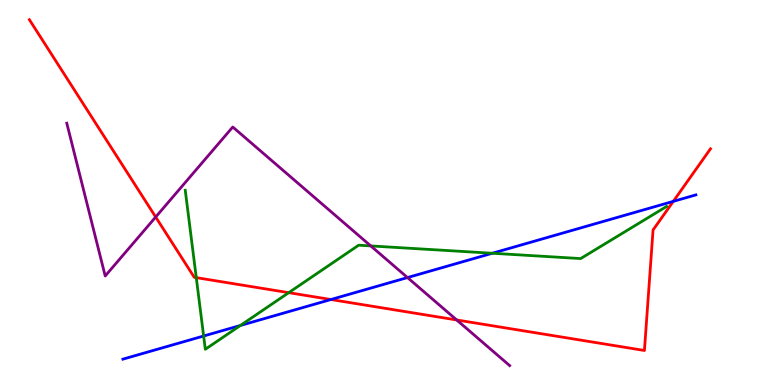[{'lines': ['blue', 'red'], 'intersections': [{'x': 4.27, 'y': 2.22}, {'x': 8.69, 'y': 4.77}]}, {'lines': ['green', 'red'], 'intersections': [{'x': 2.53, 'y': 2.79}, {'x': 3.73, 'y': 2.4}]}, {'lines': ['purple', 'red'], 'intersections': [{'x': 2.01, 'y': 4.36}, {'x': 5.89, 'y': 1.69}]}, {'lines': ['blue', 'green'], 'intersections': [{'x': 2.63, 'y': 1.27}, {'x': 3.1, 'y': 1.55}, {'x': 6.35, 'y': 3.42}]}, {'lines': ['blue', 'purple'], 'intersections': [{'x': 5.26, 'y': 2.79}]}, {'lines': ['green', 'purple'], 'intersections': [{'x': 4.78, 'y': 3.61}]}]